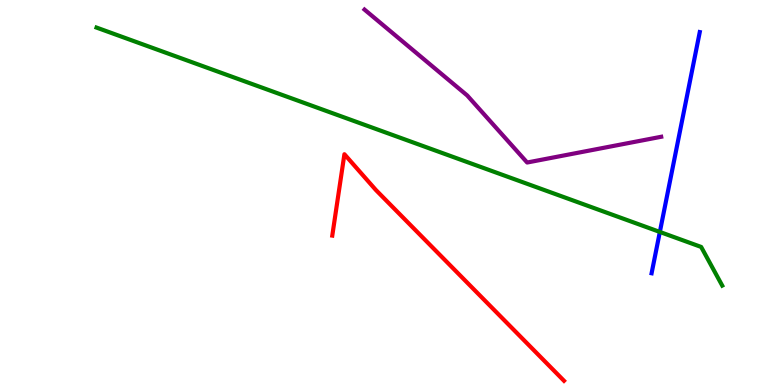[{'lines': ['blue', 'red'], 'intersections': []}, {'lines': ['green', 'red'], 'intersections': []}, {'lines': ['purple', 'red'], 'intersections': []}, {'lines': ['blue', 'green'], 'intersections': [{'x': 8.51, 'y': 3.98}]}, {'lines': ['blue', 'purple'], 'intersections': []}, {'lines': ['green', 'purple'], 'intersections': []}]